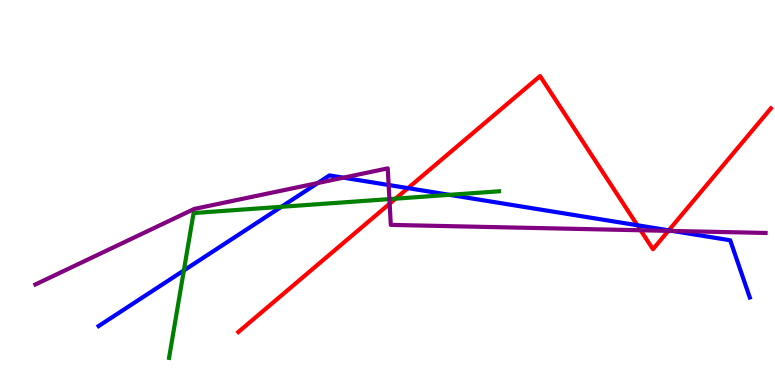[{'lines': ['blue', 'red'], 'intersections': [{'x': 5.26, 'y': 5.11}, {'x': 8.22, 'y': 4.15}, {'x': 8.63, 'y': 4.02}]}, {'lines': ['green', 'red'], 'intersections': [{'x': 5.1, 'y': 4.84}]}, {'lines': ['purple', 'red'], 'intersections': [{'x': 5.03, 'y': 4.71}, {'x': 8.27, 'y': 4.02}, {'x': 8.62, 'y': 4.0}]}, {'lines': ['blue', 'green'], 'intersections': [{'x': 2.37, 'y': 2.98}, {'x': 3.63, 'y': 4.63}, {'x': 5.8, 'y': 4.94}]}, {'lines': ['blue', 'purple'], 'intersections': [{'x': 4.1, 'y': 5.25}, {'x': 4.43, 'y': 5.39}, {'x': 5.01, 'y': 5.19}, {'x': 8.68, 'y': 4.0}]}, {'lines': ['green', 'purple'], 'intersections': [{'x': 5.02, 'y': 4.83}]}]